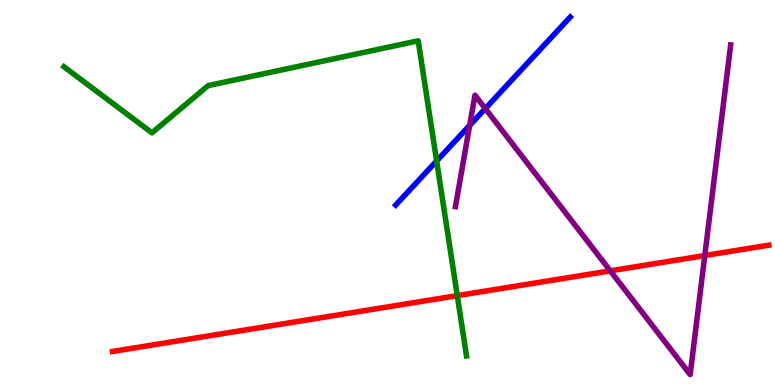[{'lines': ['blue', 'red'], 'intersections': []}, {'lines': ['green', 'red'], 'intersections': [{'x': 5.9, 'y': 2.32}]}, {'lines': ['purple', 'red'], 'intersections': [{'x': 7.87, 'y': 2.96}, {'x': 9.09, 'y': 3.36}]}, {'lines': ['blue', 'green'], 'intersections': [{'x': 5.63, 'y': 5.82}]}, {'lines': ['blue', 'purple'], 'intersections': [{'x': 6.06, 'y': 6.74}, {'x': 6.26, 'y': 7.18}]}, {'lines': ['green', 'purple'], 'intersections': []}]